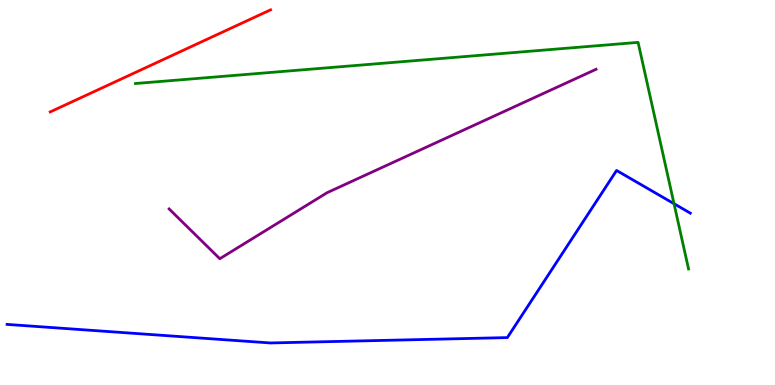[{'lines': ['blue', 'red'], 'intersections': []}, {'lines': ['green', 'red'], 'intersections': []}, {'lines': ['purple', 'red'], 'intersections': []}, {'lines': ['blue', 'green'], 'intersections': [{'x': 8.7, 'y': 4.71}]}, {'lines': ['blue', 'purple'], 'intersections': []}, {'lines': ['green', 'purple'], 'intersections': []}]